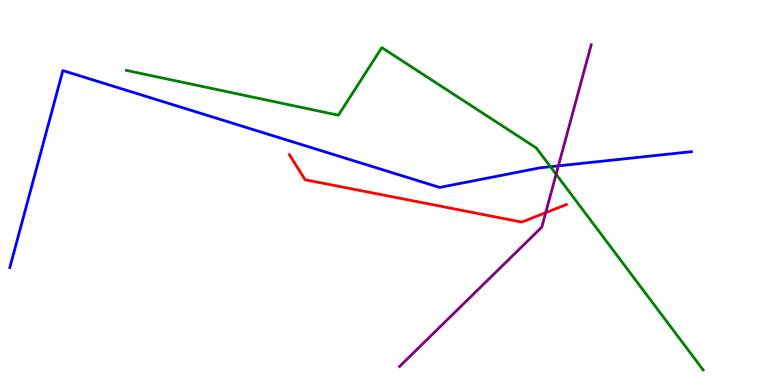[{'lines': ['blue', 'red'], 'intersections': []}, {'lines': ['green', 'red'], 'intersections': []}, {'lines': ['purple', 'red'], 'intersections': [{'x': 7.04, 'y': 4.48}]}, {'lines': ['blue', 'green'], 'intersections': [{'x': 7.1, 'y': 5.67}]}, {'lines': ['blue', 'purple'], 'intersections': [{'x': 7.21, 'y': 5.69}]}, {'lines': ['green', 'purple'], 'intersections': [{'x': 7.18, 'y': 5.47}]}]